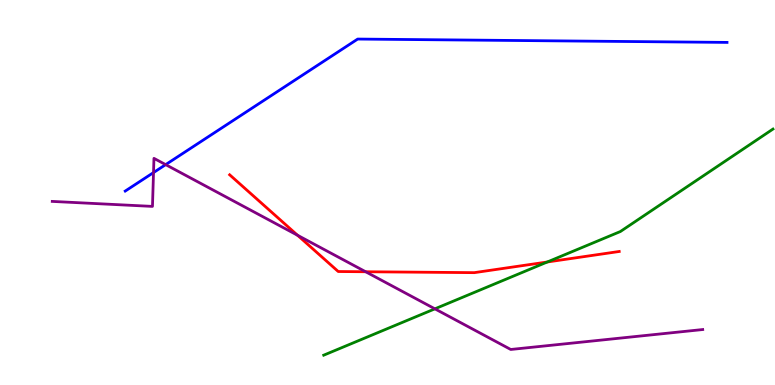[{'lines': ['blue', 'red'], 'intersections': []}, {'lines': ['green', 'red'], 'intersections': [{'x': 7.06, 'y': 3.2}]}, {'lines': ['purple', 'red'], 'intersections': [{'x': 3.84, 'y': 3.89}, {'x': 4.72, 'y': 2.94}]}, {'lines': ['blue', 'green'], 'intersections': []}, {'lines': ['blue', 'purple'], 'intersections': [{'x': 1.98, 'y': 5.52}, {'x': 2.14, 'y': 5.72}]}, {'lines': ['green', 'purple'], 'intersections': [{'x': 5.61, 'y': 1.98}]}]